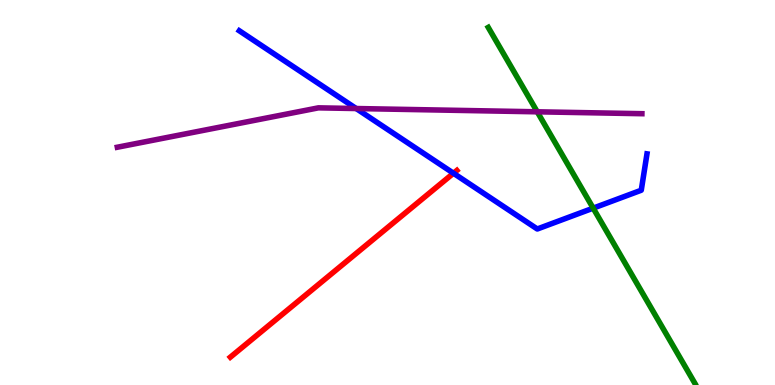[{'lines': ['blue', 'red'], 'intersections': [{'x': 5.85, 'y': 5.5}]}, {'lines': ['green', 'red'], 'intersections': []}, {'lines': ['purple', 'red'], 'intersections': []}, {'lines': ['blue', 'green'], 'intersections': [{'x': 7.65, 'y': 4.59}]}, {'lines': ['blue', 'purple'], 'intersections': [{'x': 4.6, 'y': 7.18}]}, {'lines': ['green', 'purple'], 'intersections': [{'x': 6.93, 'y': 7.1}]}]